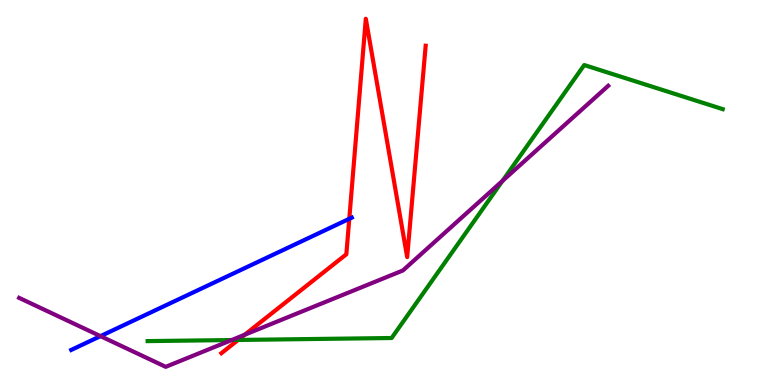[{'lines': ['blue', 'red'], 'intersections': [{'x': 4.51, 'y': 4.32}]}, {'lines': ['green', 'red'], 'intersections': [{'x': 3.07, 'y': 1.17}]}, {'lines': ['purple', 'red'], 'intersections': [{'x': 3.16, 'y': 1.31}]}, {'lines': ['blue', 'green'], 'intersections': []}, {'lines': ['blue', 'purple'], 'intersections': [{'x': 1.3, 'y': 1.27}]}, {'lines': ['green', 'purple'], 'intersections': [{'x': 2.99, 'y': 1.17}, {'x': 6.48, 'y': 5.3}]}]